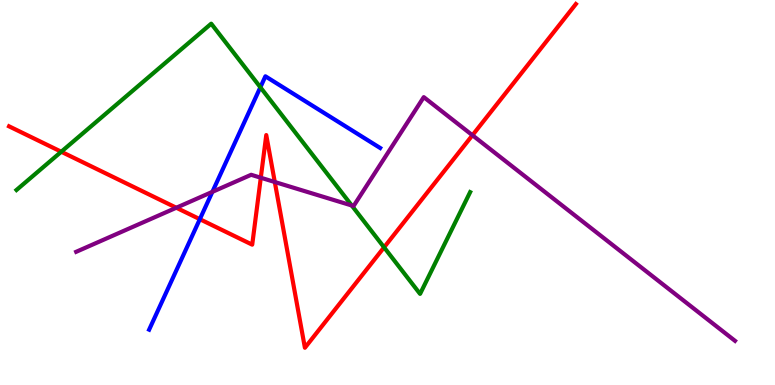[{'lines': ['blue', 'red'], 'intersections': [{'x': 2.58, 'y': 4.31}]}, {'lines': ['green', 'red'], 'intersections': [{'x': 0.791, 'y': 6.06}, {'x': 4.96, 'y': 3.58}]}, {'lines': ['purple', 'red'], 'intersections': [{'x': 2.27, 'y': 4.6}, {'x': 3.37, 'y': 5.38}, {'x': 3.55, 'y': 5.27}, {'x': 6.1, 'y': 6.49}]}, {'lines': ['blue', 'green'], 'intersections': [{'x': 3.36, 'y': 7.73}]}, {'lines': ['blue', 'purple'], 'intersections': [{'x': 2.74, 'y': 5.02}]}, {'lines': ['green', 'purple'], 'intersections': [{'x': 4.54, 'y': 4.66}]}]